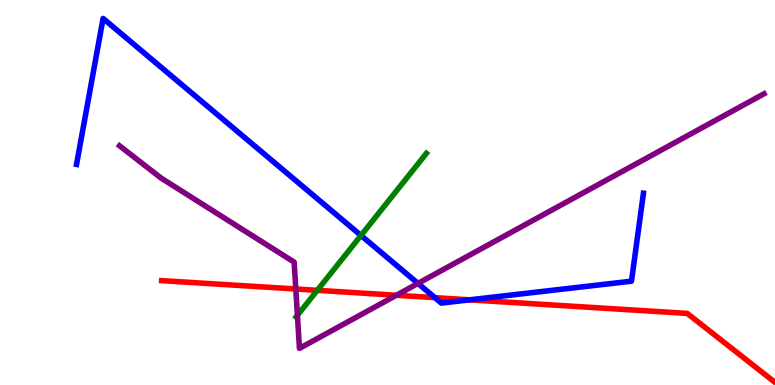[{'lines': ['blue', 'red'], 'intersections': [{'x': 5.61, 'y': 2.27}, {'x': 6.06, 'y': 2.21}]}, {'lines': ['green', 'red'], 'intersections': [{'x': 4.09, 'y': 2.46}]}, {'lines': ['purple', 'red'], 'intersections': [{'x': 3.82, 'y': 2.49}, {'x': 5.11, 'y': 2.33}]}, {'lines': ['blue', 'green'], 'intersections': [{'x': 4.66, 'y': 3.88}]}, {'lines': ['blue', 'purple'], 'intersections': [{'x': 5.39, 'y': 2.64}]}, {'lines': ['green', 'purple'], 'intersections': [{'x': 3.84, 'y': 1.81}]}]